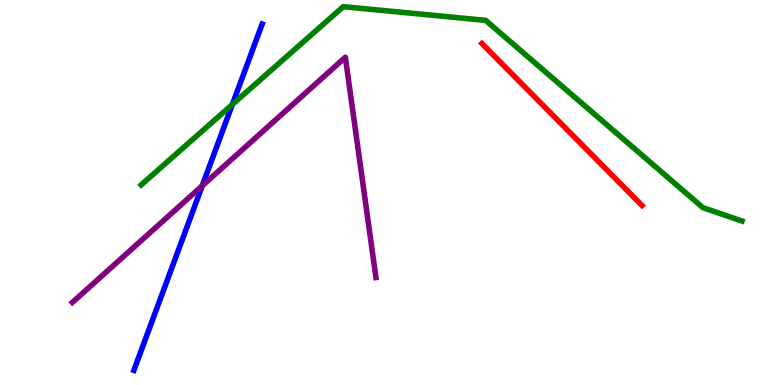[{'lines': ['blue', 'red'], 'intersections': []}, {'lines': ['green', 'red'], 'intersections': []}, {'lines': ['purple', 'red'], 'intersections': []}, {'lines': ['blue', 'green'], 'intersections': [{'x': 3.0, 'y': 7.29}]}, {'lines': ['blue', 'purple'], 'intersections': [{'x': 2.61, 'y': 5.17}]}, {'lines': ['green', 'purple'], 'intersections': []}]